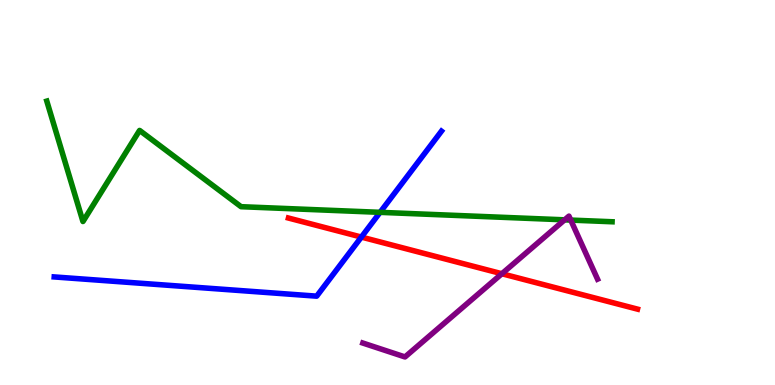[{'lines': ['blue', 'red'], 'intersections': [{'x': 4.66, 'y': 3.84}]}, {'lines': ['green', 'red'], 'intersections': []}, {'lines': ['purple', 'red'], 'intersections': [{'x': 6.48, 'y': 2.89}]}, {'lines': ['blue', 'green'], 'intersections': [{'x': 4.9, 'y': 4.48}]}, {'lines': ['blue', 'purple'], 'intersections': []}, {'lines': ['green', 'purple'], 'intersections': [{'x': 7.29, 'y': 4.29}, {'x': 7.36, 'y': 4.28}]}]